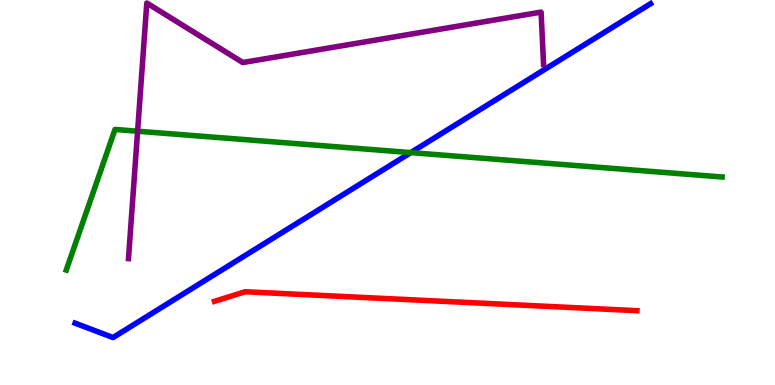[{'lines': ['blue', 'red'], 'intersections': []}, {'lines': ['green', 'red'], 'intersections': []}, {'lines': ['purple', 'red'], 'intersections': []}, {'lines': ['blue', 'green'], 'intersections': [{'x': 5.3, 'y': 6.04}]}, {'lines': ['blue', 'purple'], 'intersections': []}, {'lines': ['green', 'purple'], 'intersections': [{'x': 1.78, 'y': 6.59}]}]